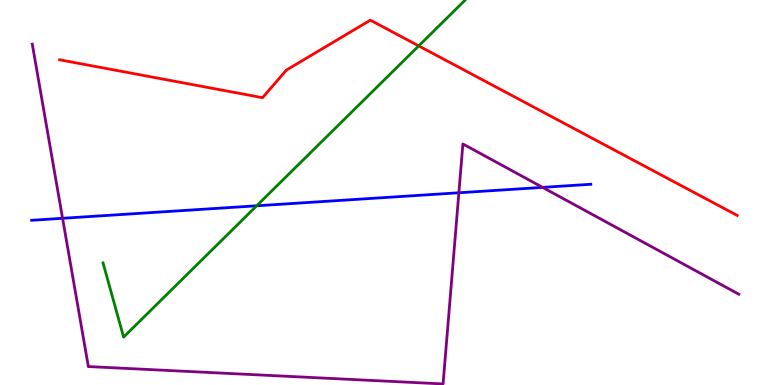[{'lines': ['blue', 'red'], 'intersections': []}, {'lines': ['green', 'red'], 'intersections': [{'x': 5.4, 'y': 8.81}]}, {'lines': ['purple', 'red'], 'intersections': []}, {'lines': ['blue', 'green'], 'intersections': [{'x': 3.31, 'y': 4.65}]}, {'lines': ['blue', 'purple'], 'intersections': [{'x': 0.807, 'y': 4.33}, {'x': 5.92, 'y': 4.99}, {'x': 7.0, 'y': 5.13}]}, {'lines': ['green', 'purple'], 'intersections': []}]